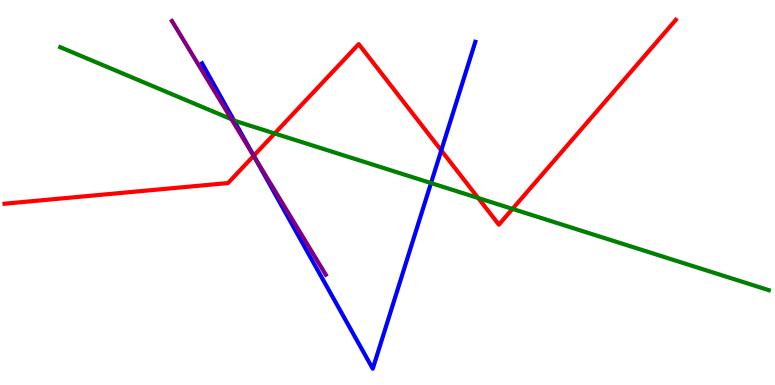[{'lines': ['blue', 'red'], 'intersections': [{'x': 3.27, 'y': 5.95}, {'x': 5.69, 'y': 6.09}]}, {'lines': ['green', 'red'], 'intersections': [{'x': 3.54, 'y': 6.53}, {'x': 6.17, 'y': 4.86}, {'x': 6.61, 'y': 4.57}]}, {'lines': ['purple', 'red'], 'intersections': [{'x': 3.27, 'y': 5.95}]}, {'lines': ['blue', 'green'], 'intersections': [{'x': 3.02, 'y': 6.88}, {'x': 5.56, 'y': 5.25}]}, {'lines': ['blue', 'purple'], 'intersections': [{'x': 3.28, 'y': 5.92}]}, {'lines': ['green', 'purple'], 'intersections': [{'x': 2.99, 'y': 6.9}]}]